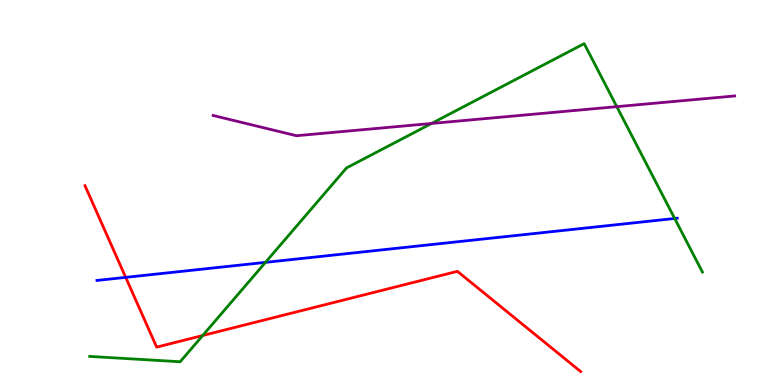[{'lines': ['blue', 'red'], 'intersections': [{'x': 1.62, 'y': 2.8}]}, {'lines': ['green', 'red'], 'intersections': [{'x': 2.62, 'y': 1.29}]}, {'lines': ['purple', 'red'], 'intersections': []}, {'lines': ['blue', 'green'], 'intersections': [{'x': 3.43, 'y': 3.19}, {'x': 8.71, 'y': 4.33}]}, {'lines': ['blue', 'purple'], 'intersections': []}, {'lines': ['green', 'purple'], 'intersections': [{'x': 5.57, 'y': 6.79}, {'x': 7.96, 'y': 7.23}]}]